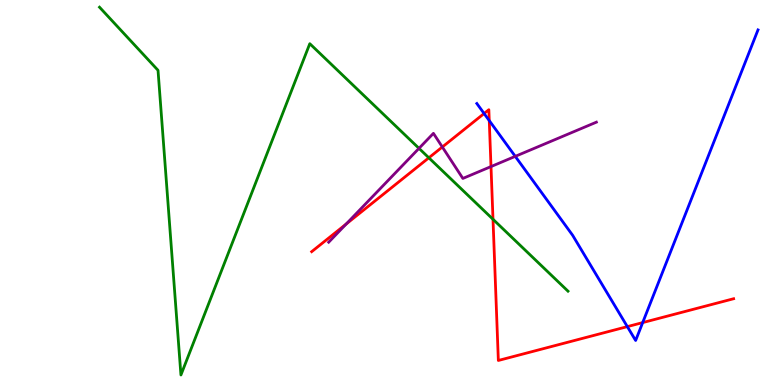[{'lines': ['blue', 'red'], 'intersections': [{'x': 6.25, 'y': 7.05}, {'x': 6.31, 'y': 6.87}, {'x': 8.09, 'y': 1.52}, {'x': 8.29, 'y': 1.62}]}, {'lines': ['green', 'red'], 'intersections': [{'x': 5.53, 'y': 5.9}, {'x': 6.36, 'y': 4.3}]}, {'lines': ['purple', 'red'], 'intersections': [{'x': 4.47, 'y': 4.18}, {'x': 5.71, 'y': 6.18}, {'x': 6.34, 'y': 5.67}]}, {'lines': ['blue', 'green'], 'intersections': []}, {'lines': ['blue', 'purple'], 'intersections': [{'x': 6.65, 'y': 5.94}]}, {'lines': ['green', 'purple'], 'intersections': [{'x': 5.41, 'y': 6.15}]}]